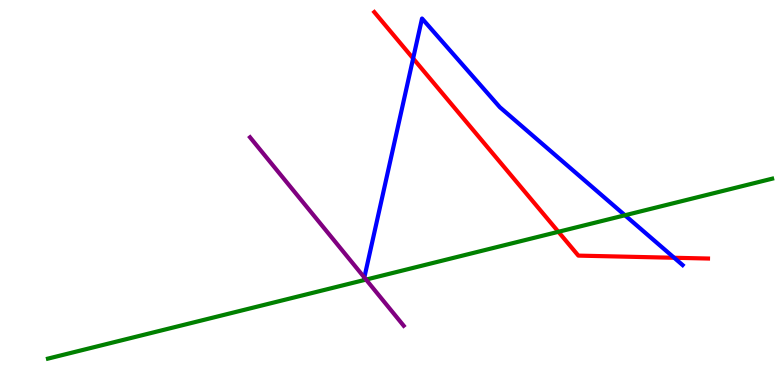[{'lines': ['blue', 'red'], 'intersections': [{'x': 5.33, 'y': 8.48}, {'x': 8.7, 'y': 3.3}]}, {'lines': ['green', 'red'], 'intersections': [{'x': 7.21, 'y': 3.98}]}, {'lines': ['purple', 'red'], 'intersections': []}, {'lines': ['blue', 'green'], 'intersections': [{'x': 8.06, 'y': 4.41}]}, {'lines': ['blue', 'purple'], 'intersections': [{'x': 4.7, 'y': 2.79}]}, {'lines': ['green', 'purple'], 'intersections': [{'x': 4.72, 'y': 2.74}]}]